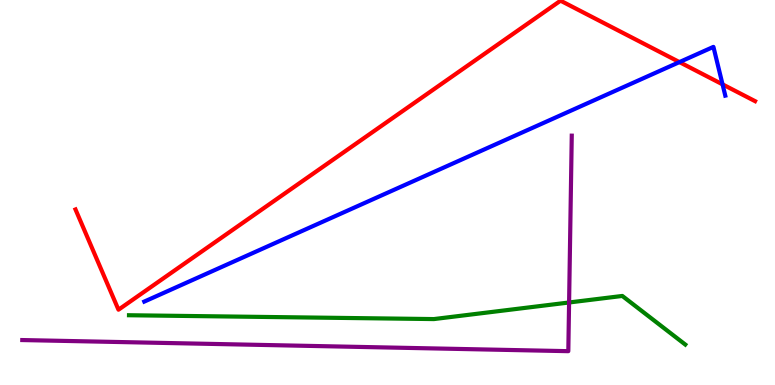[{'lines': ['blue', 'red'], 'intersections': [{'x': 8.77, 'y': 8.39}, {'x': 9.32, 'y': 7.81}]}, {'lines': ['green', 'red'], 'intersections': []}, {'lines': ['purple', 'red'], 'intersections': []}, {'lines': ['blue', 'green'], 'intersections': []}, {'lines': ['blue', 'purple'], 'intersections': []}, {'lines': ['green', 'purple'], 'intersections': [{'x': 7.34, 'y': 2.14}]}]